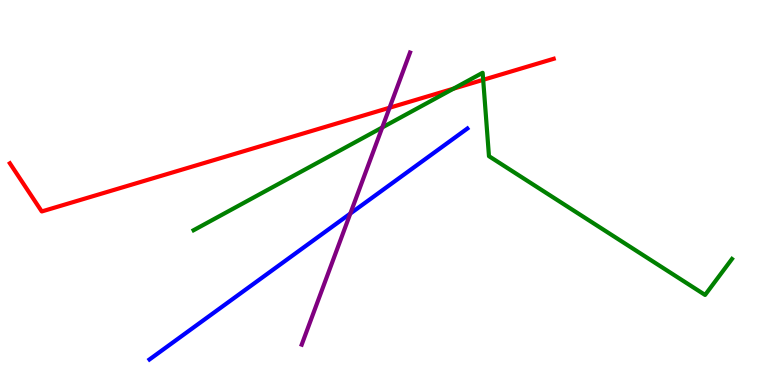[{'lines': ['blue', 'red'], 'intersections': []}, {'lines': ['green', 'red'], 'intersections': [{'x': 5.85, 'y': 7.7}, {'x': 6.23, 'y': 7.93}]}, {'lines': ['purple', 'red'], 'intersections': [{'x': 5.03, 'y': 7.2}]}, {'lines': ['blue', 'green'], 'intersections': []}, {'lines': ['blue', 'purple'], 'intersections': [{'x': 4.52, 'y': 4.45}]}, {'lines': ['green', 'purple'], 'intersections': [{'x': 4.93, 'y': 6.69}]}]